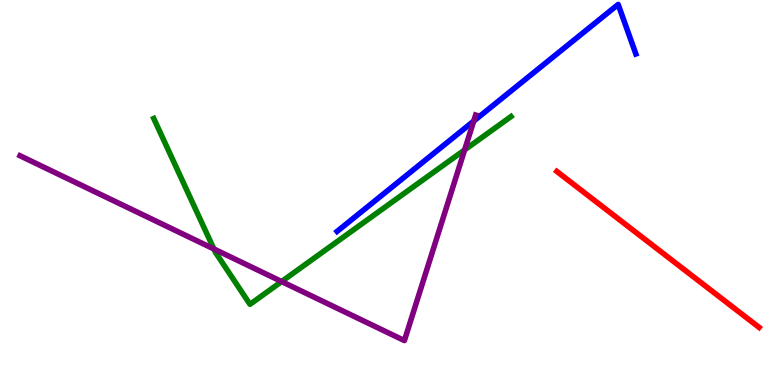[{'lines': ['blue', 'red'], 'intersections': []}, {'lines': ['green', 'red'], 'intersections': []}, {'lines': ['purple', 'red'], 'intersections': []}, {'lines': ['blue', 'green'], 'intersections': []}, {'lines': ['blue', 'purple'], 'intersections': [{'x': 6.11, 'y': 6.85}]}, {'lines': ['green', 'purple'], 'intersections': [{'x': 2.76, 'y': 3.53}, {'x': 3.63, 'y': 2.69}, {'x': 6.0, 'y': 6.11}]}]